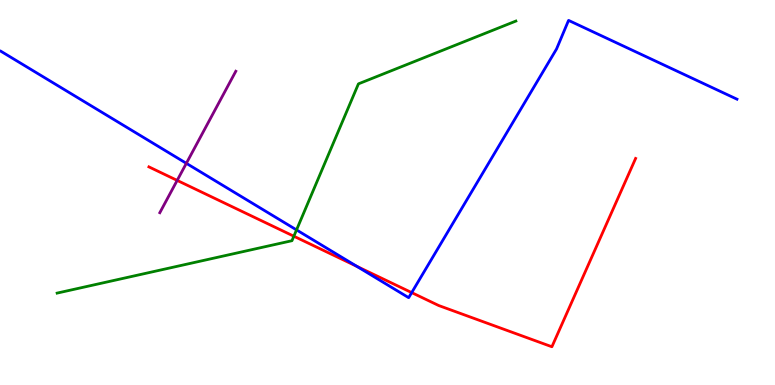[{'lines': ['blue', 'red'], 'intersections': [{'x': 4.6, 'y': 3.08}, {'x': 5.31, 'y': 2.4}]}, {'lines': ['green', 'red'], 'intersections': [{'x': 3.79, 'y': 3.86}]}, {'lines': ['purple', 'red'], 'intersections': [{'x': 2.29, 'y': 5.31}]}, {'lines': ['blue', 'green'], 'intersections': [{'x': 3.83, 'y': 4.03}]}, {'lines': ['blue', 'purple'], 'intersections': [{'x': 2.4, 'y': 5.76}]}, {'lines': ['green', 'purple'], 'intersections': []}]